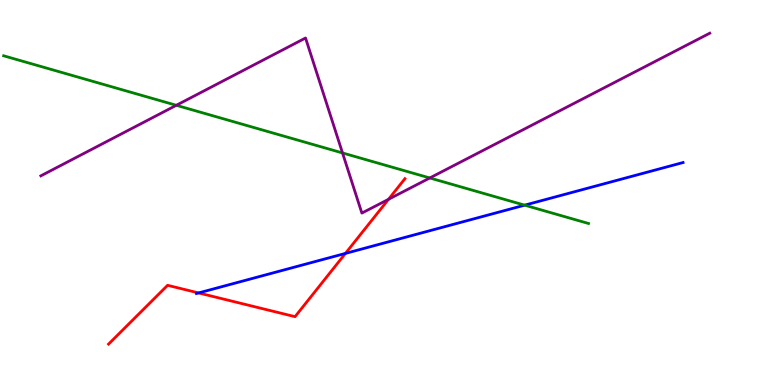[{'lines': ['blue', 'red'], 'intersections': [{'x': 2.56, 'y': 2.39}, {'x': 4.46, 'y': 3.42}]}, {'lines': ['green', 'red'], 'intersections': []}, {'lines': ['purple', 'red'], 'intersections': [{'x': 5.01, 'y': 4.82}]}, {'lines': ['blue', 'green'], 'intersections': [{'x': 6.77, 'y': 4.67}]}, {'lines': ['blue', 'purple'], 'intersections': []}, {'lines': ['green', 'purple'], 'intersections': [{'x': 2.28, 'y': 7.27}, {'x': 4.42, 'y': 6.03}, {'x': 5.55, 'y': 5.38}]}]